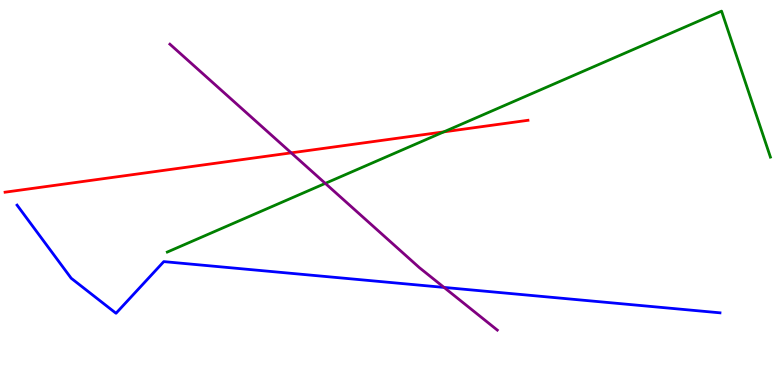[{'lines': ['blue', 'red'], 'intersections': []}, {'lines': ['green', 'red'], 'intersections': [{'x': 5.73, 'y': 6.57}]}, {'lines': ['purple', 'red'], 'intersections': [{'x': 3.76, 'y': 6.03}]}, {'lines': ['blue', 'green'], 'intersections': []}, {'lines': ['blue', 'purple'], 'intersections': [{'x': 5.73, 'y': 2.53}]}, {'lines': ['green', 'purple'], 'intersections': [{'x': 4.2, 'y': 5.24}]}]